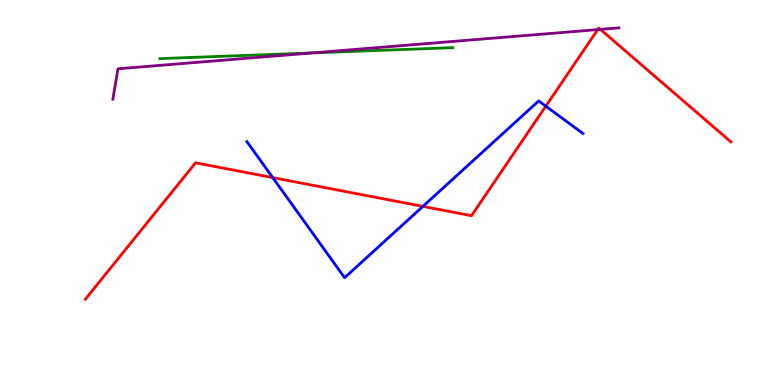[{'lines': ['blue', 'red'], 'intersections': [{'x': 3.52, 'y': 5.39}, {'x': 5.46, 'y': 4.64}, {'x': 7.04, 'y': 7.24}]}, {'lines': ['green', 'red'], 'intersections': []}, {'lines': ['purple', 'red'], 'intersections': [{'x': 7.71, 'y': 9.23}, {'x': 7.75, 'y': 9.24}]}, {'lines': ['blue', 'green'], 'intersections': []}, {'lines': ['blue', 'purple'], 'intersections': []}, {'lines': ['green', 'purple'], 'intersections': [{'x': 4.03, 'y': 8.63}]}]